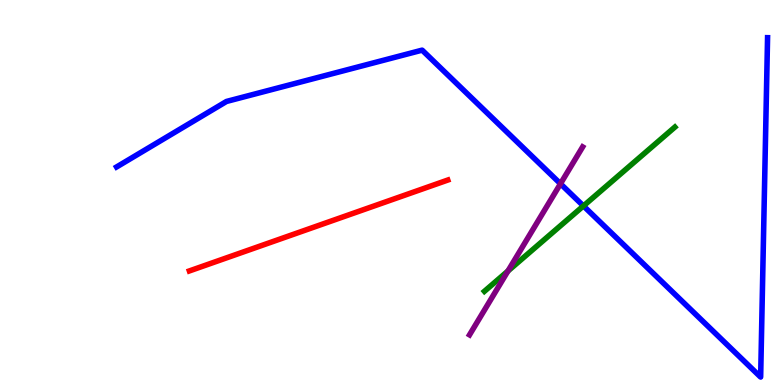[{'lines': ['blue', 'red'], 'intersections': []}, {'lines': ['green', 'red'], 'intersections': []}, {'lines': ['purple', 'red'], 'intersections': []}, {'lines': ['blue', 'green'], 'intersections': [{'x': 7.53, 'y': 4.65}]}, {'lines': ['blue', 'purple'], 'intersections': [{'x': 7.23, 'y': 5.23}]}, {'lines': ['green', 'purple'], 'intersections': [{'x': 6.55, 'y': 2.96}]}]